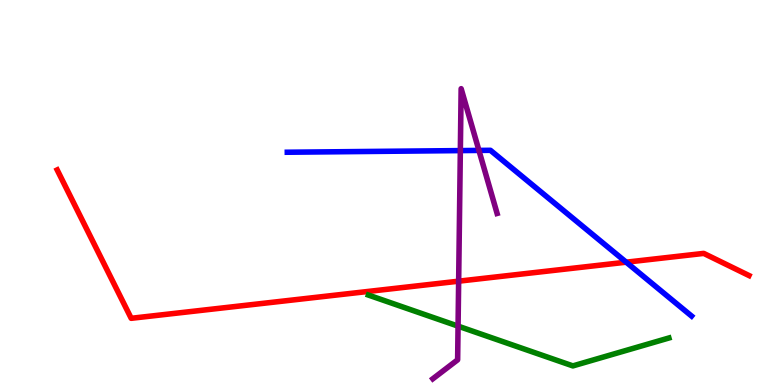[{'lines': ['blue', 'red'], 'intersections': [{'x': 8.08, 'y': 3.19}]}, {'lines': ['green', 'red'], 'intersections': []}, {'lines': ['purple', 'red'], 'intersections': [{'x': 5.92, 'y': 2.7}]}, {'lines': ['blue', 'green'], 'intersections': []}, {'lines': ['blue', 'purple'], 'intersections': [{'x': 5.94, 'y': 6.09}, {'x': 6.18, 'y': 6.09}]}, {'lines': ['green', 'purple'], 'intersections': [{'x': 5.91, 'y': 1.53}]}]